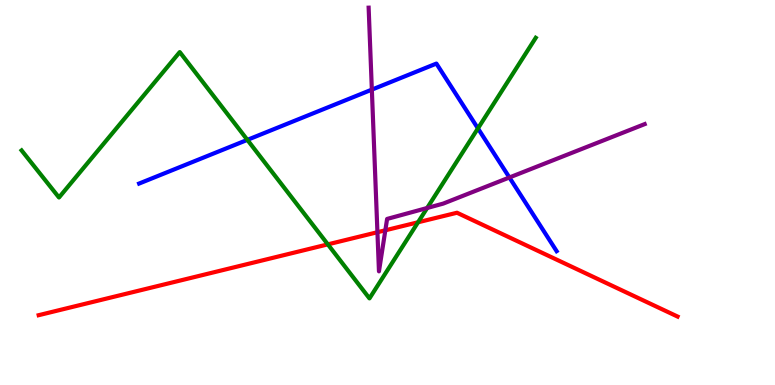[{'lines': ['blue', 'red'], 'intersections': []}, {'lines': ['green', 'red'], 'intersections': [{'x': 4.23, 'y': 3.65}, {'x': 5.39, 'y': 4.23}]}, {'lines': ['purple', 'red'], 'intersections': [{'x': 4.87, 'y': 3.97}, {'x': 4.97, 'y': 4.02}]}, {'lines': ['blue', 'green'], 'intersections': [{'x': 3.19, 'y': 6.37}, {'x': 6.17, 'y': 6.66}]}, {'lines': ['blue', 'purple'], 'intersections': [{'x': 4.8, 'y': 7.67}, {'x': 6.57, 'y': 5.39}]}, {'lines': ['green', 'purple'], 'intersections': [{'x': 5.51, 'y': 4.6}]}]